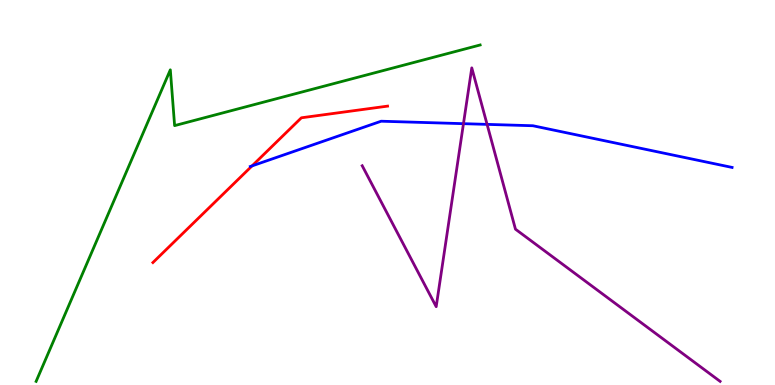[{'lines': ['blue', 'red'], 'intersections': [{'x': 3.25, 'y': 5.69}]}, {'lines': ['green', 'red'], 'intersections': []}, {'lines': ['purple', 'red'], 'intersections': []}, {'lines': ['blue', 'green'], 'intersections': []}, {'lines': ['blue', 'purple'], 'intersections': [{'x': 5.98, 'y': 6.79}, {'x': 6.28, 'y': 6.77}]}, {'lines': ['green', 'purple'], 'intersections': []}]